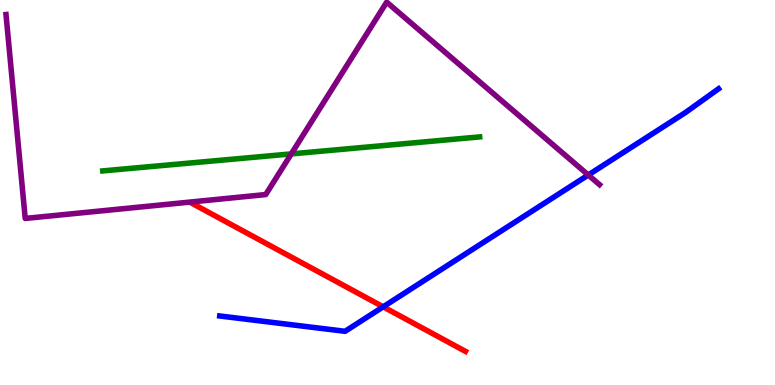[{'lines': ['blue', 'red'], 'intersections': [{'x': 4.94, 'y': 2.03}]}, {'lines': ['green', 'red'], 'intersections': []}, {'lines': ['purple', 'red'], 'intersections': []}, {'lines': ['blue', 'green'], 'intersections': []}, {'lines': ['blue', 'purple'], 'intersections': [{'x': 7.59, 'y': 5.45}]}, {'lines': ['green', 'purple'], 'intersections': [{'x': 3.76, 'y': 6.0}]}]